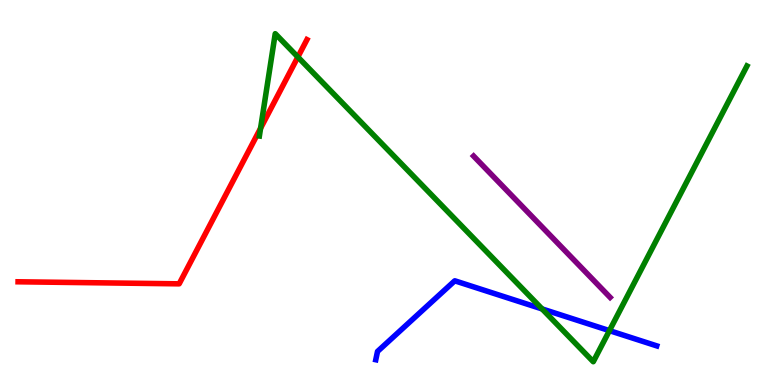[{'lines': ['blue', 'red'], 'intersections': []}, {'lines': ['green', 'red'], 'intersections': [{'x': 3.36, 'y': 6.67}, {'x': 3.84, 'y': 8.52}]}, {'lines': ['purple', 'red'], 'intersections': []}, {'lines': ['blue', 'green'], 'intersections': [{'x': 6.99, 'y': 1.98}, {'x': 7.86, 'y': 1.41}]}, {'lines': ['blue', 'purple'], 'intersections': []}, {'lines': ['green', 'purple'], 'intersections': []}]